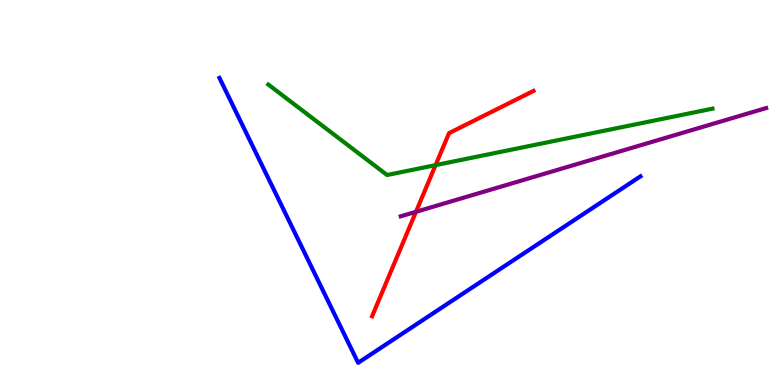[{'lines': ['blue', 'red'], 'intersections': []}, {'lines': ['green', 'red'], 'intersections': [{'x': 5.62, 'y': 5.71}]}, {'lines': ['purple', 'red'], 'intersections': [{'x': 5.37, 'y': 4.5}]}, {'lines': ['blue', 'green'], 'intersections': []}, {'lines': ['blue', 'purple'], 'intersections': []}, {'lines': ['green', 'purple'], 'intersections': []}]